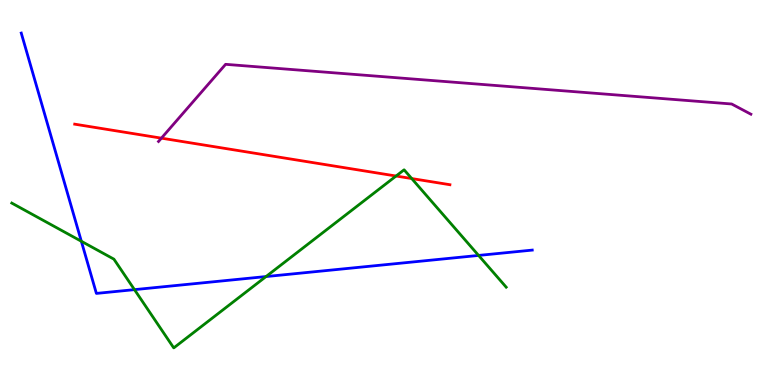[{'lines': ['blue', 'red'], 'intersections': []}, {'lines': ['green', 'red'], 'intersections': [{'x': 5.11, 'y': 5.43}, {'x': 5.31, 'y': 5.36}]}, {'lines': ['purple', 'red'], 'intersections': [{'x': 2.08, 'y': 6.41}]}, {'lines': ['blue', 'green'], 'intersections': [{'x': 1.05, 'y': 3.73}, {'x': 1.74, 'y': 2.48}, {'x': 3.43, 'y': 2.82}, {'x': 6.18, 'y': 3.37}]}, {'lines': ['blue', 'purple'], 'intersections': []}, {'lines': ['green', 'purple'], 'intersections': []}]